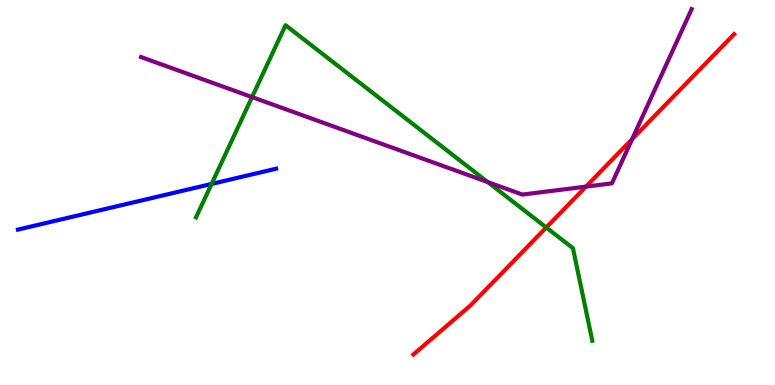[{'lines': ['blue', 'red'], 'intersections': []}, {'lines': ['green', 'red'], 'intersections': [{'x': 7.05, 'y': 4.09}]}, {'lines': ['purple', 'red'], 'intersections': [{'x': 7.56, 'y': 5.15}, {'x': 8.16, 'y': 6.39}]}, {'lines': ['blue', 'green'], 'intersections': [{'x': 2.73, 'y': 5.22}]}, {'lines': ['blue', 'purple'], 'intersections': []}, {'lines': ['green', 'purple'], 'intersections': [{'x': 3.25, 'y': 7.48}, {'x': 6.29, 'y': 5.27}]}]